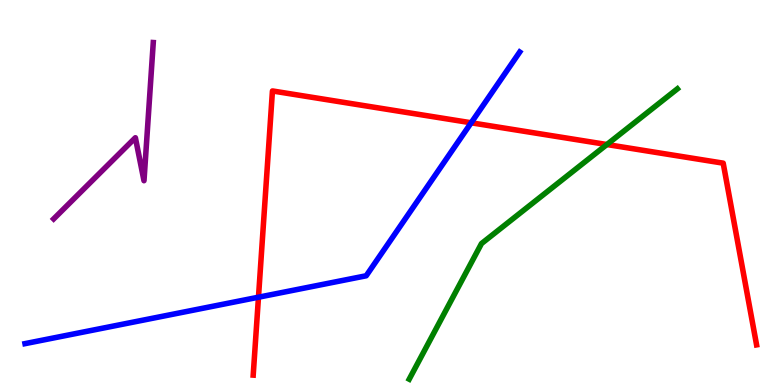[{'lines': ['blue', 'red'], 'intersections': [{'x': 3.34, 'y': 2.28}, {'x': 6.08, 'y': 6.81}]}, {'lines': ['green', 'red'], 'intersections': [{'x': 7.83, 'y': 6.25}]}, {'lines': ['purple', 'red'], 'intersections': []}, {'lines': ['blue', 'green'], 'intersections': []}, {'lines': ['blue', 'purple'], 'intersections': []}, {'lines': ['green', 'purple'], 'intersections': []}]